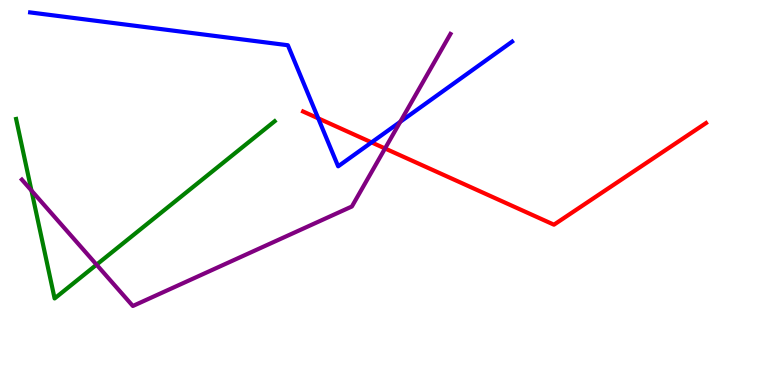[{'lines': ['blue', 'red'], 'intersections': [{'x': 4.11, 'y': 6.93}, {'x': 4.79, 'y': 6.3}]}, {'lines': ['green', 'red'], 'intersections': []}, {'lines': ['purple', 'red'], 'intersections': [{'x': 4.97, 'y': 6.14}]}, {'lines': ['blue', 'green'], 'intersections': []}, {'lines': ['blue', 'purple'], 'intersections': [{'x': 5.16, 'y': 6.84}]}, {'lines': ['green', 'purple'], 'intersections': [{'x': 0.406, 'y': 5.05}, {'x': 1.25, 'y': 3.13}]}]